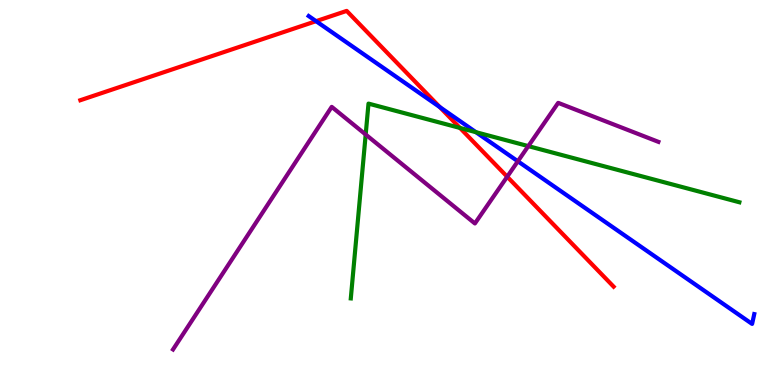[{'lines': ['blue', 'red'], 'intersections': [{'x': 4.08, 'y': 9.45}, {'x': 5.67, 'y': 7.22}]}, {'lines': ['green', 'red'], 'intersections': [{'x': 5.94, 'y': 6.68}]}, {'lines': ['purple', 'red'], 'intersections': [{'x': 6.54, 'y': 5.41}]}, {'lines': ['blue', 'green'], 'intersections': [{'x': 6.14, 'y': 6.57}]}, {'lines': ['blue', 'purple'], 'intersections': [{'x': 6.68, 'y': 5.81}]}, {'lines': ['green', 'purple'], 'intersections': [{'x': 4.72, 'y': 6.51}, {'x': 6.82, 'y': 6.2}]}]